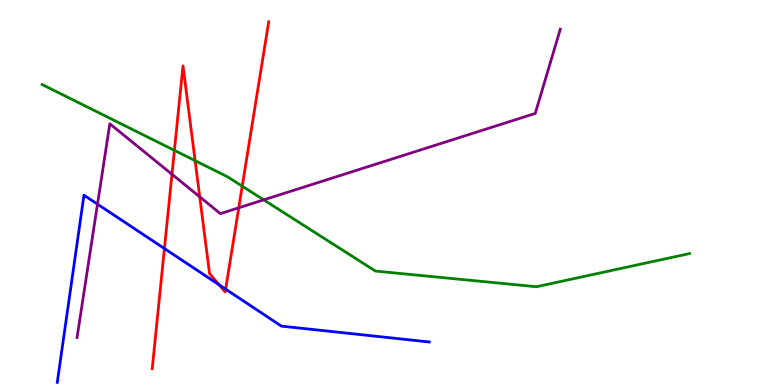[{'lines': ['blue', 'red'], 'intersections': [{'x': 2.12, 'y': 3.54}, {'x': 2.83, 'y': 2.6}, {'x': 2.91, 'y': 2.49}]}, {'lines': ['green', 'red'], 'intersections': [{'x': 2.25, 'y': 6.09}, {'x': 2.52, 'y': 5.83}, {'x': 3.13, 'y': 5.16}]}, {'lines': ['purple', 'red'], 'intersections': [{'x': 2.22, 'y': 5.47}, {'x': 2.58, 'y': 4.89}, {'x': 3.08, 'y': 4.6}]}, {'lines': ['blue', 'green'], 'intersections': []}, {'lines': ['blue', 'purple'], 'intersections': [{'x': 1.26, 'y': 4.7}]}, {'lines': ['green', 'purple'], 'intersections': [{'x': 3.4, 'y': 4.81}]}]